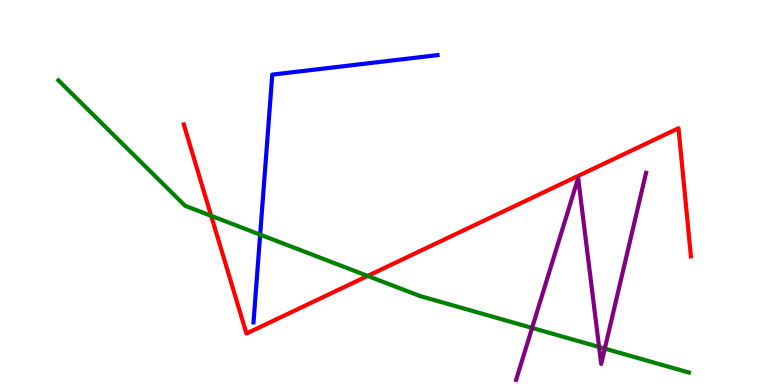[{'lines': ['blue', 'red'], 'intersections': []}, {'lines': ['green', 'red'], 'intersections': [{'x': 2.72, 'y': 4.39}, {'x': 4.74, 'y': 2.83}]}, {'lines': ['purple', 'red'], 'intersections': []}, {'lines': ['blue', 'green'], 'intersections': [{'x': 3.36, 'y': 3.91}]}, {'lines': ['blue', 'purple'], 'intersections': []}, {'lines': ['green', 'purple'], 'intersections': [{'x': 6.87, 'y': 1.48}, {'x': 7.73, 'y': 0.988}, {'x': 7.8, 'y': 0.945}]}]